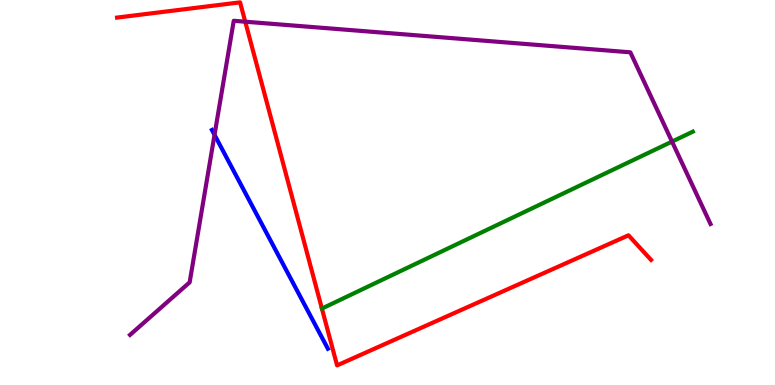[{'lines': ['blue', 'red'], 'intersections': []}, {'lines': ['green', 'red'], 'intersections': []}, {'lines': ['purple', 'red'], 'intersections': [{'x': 3.16, 'y': 9.44}]}, {'lines': ['blue', 'green'], 'intersections': []}, {'lines': ['blue', 'purple'], 'intersections': [{'x': 2.77, 'y': 6.5}]}, {'lines': ['green', 'purple'], 'intersections': [{'x': 8.67, 'y': 6.32}]}]